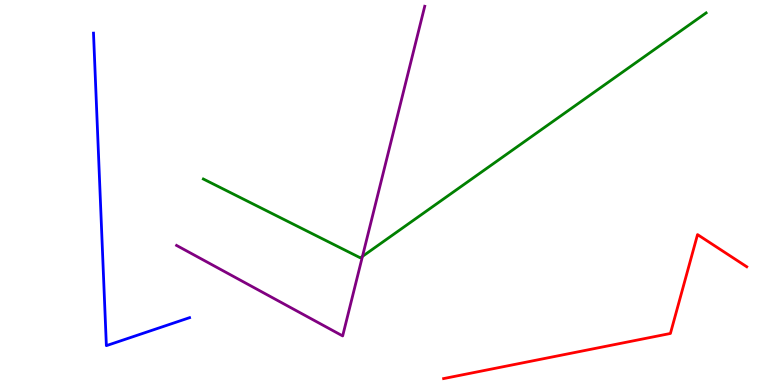[{'lines': ['blue', 'red'], 'intersections': []}, {'lines': ['green', 'red'], 'intersections': []}, {'lines': ['purple', 'red'], 'intersections': []}, {'lines': ['blue', 'green'], 'intersections': []}, {'lines': ['blue', 'purple'], 'intersections': []}, {'lines': ['green', 'purple'], 'intersections': [{'x': 4.68, 'y': 3.34}]}]